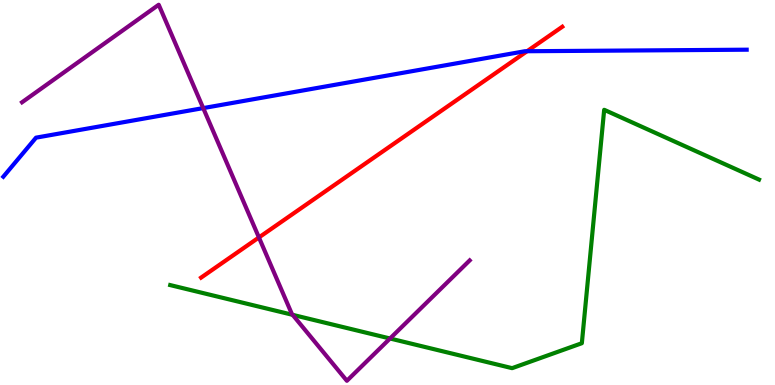[{'lines': ['blue', 'red'], 'intersections': [{'x': 6.8, 'y': 8.67}]}, {'lines': ['green', 'red'], 'intersections': []}, {'lines': ['purple', 'red'], 'intersections': [{'x': 3.34, 'y': 3.83}]}, {'lines': ['blue', 'green'], 'intersections': []}, {'lines': ['blue', 'purple'], 'intersections': [{'x': 2.62, 'y': 7.19}]}, {'lines': ['green', 'purple'], 'intersections': [{'x': 3.78, 'y': 1.82}, {'x': 5.03, 'y': 1.21}]}]